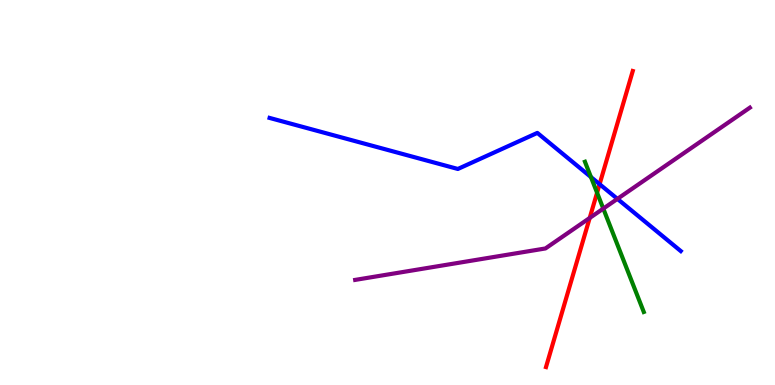[{'lines': ['blue', 'red'], 'intersections': [{'x': 7.74, 'y': 5.22}]}, {'lines': ['green', 'red'], 'intersections': [{'x': 7.7, 'y': 4.99}]}, {'lines': ['purple', 'red'], 'intersections': [{'x': 7.61, 'y': 4.34}]}, {'lines': ['blue', 'green'], 'intersections': [{'x': 7.63, 'y': 5.4}]}, {'lines': ['blue', 'purple'], 'intersections': [{'x': 7.97, 'y': 4.83}]}, {'lines': ['green', 'purple'], 'intersections': [{'x': 7.78, 'y': 4.58}]}]